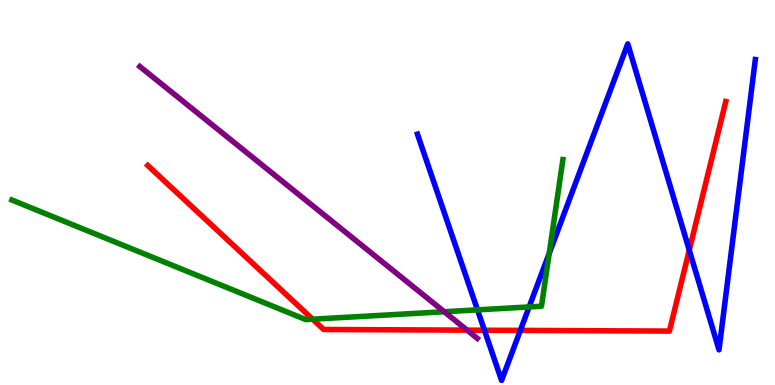[{'lines': ['blue', 'red'], 'intersections': [{'x': 6.25, 'y': 1.42}, {'x': 6.71, 'y': 1.42}, {'x': 8.89, 'y': 3.5}]}, {'lines': ['green', 'red'], 'intersections': [{'x': 4.03, 'y': 1.71}]}, {'lines': ['purple', 'red'], 'intersections': [{'x': 6.03, 'y': 1.42}]}, {'lines': ['blue', 'green'], 'intersections': [{'x': 6.16, 'y': 1.95}, {'x': 6.83, 'y': 2.03}, {'x': 7.09, 'y': 3.42}]}, {'lines': ['blue', 'purple'], 'intersections': []}, {'lines': ['green', 'purple'], 'intersections': [{'x': 5.73, 'y': 1.9}]}]